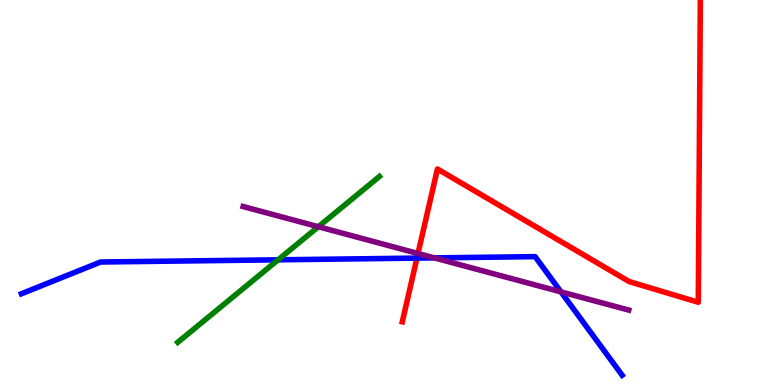[{'lines': ['blue', 'red'], 'intersections': [{'x': 5.38, 'y': 3.3}]}, {'lines': ['green', 'red'], 'intersections': []}, {'lines': ['purple', 'red'], 'intersections': [{'x': 5.39, 'y': 3.42}]}, {'lines': ['blue', 'green'], 'intersections': [{'x': 3.59, 'y': 3.25}]}, {'lines': ['blue', 'purple'], 'intersections': [{'x': 5.6, 'y': 3.3}, {'x': 7.24, 'y': 2.42}]}, {'lines': ['green', 'purple'], 'intersections': [{'x': 4.11, 'y': 4.11}]}]